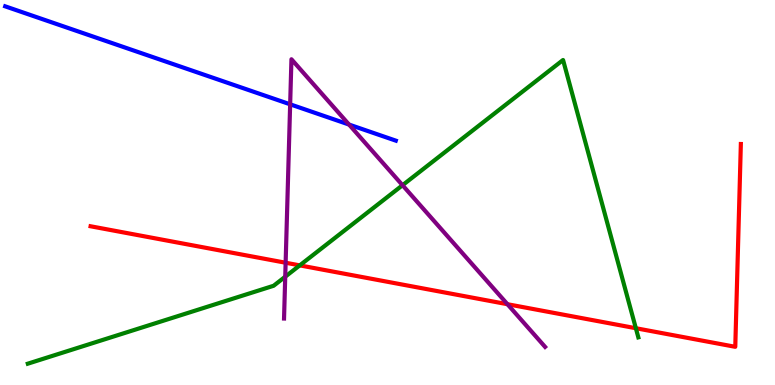[{'lines': ['blue', 'red'], 'intersections': []}, {'lines': ['green', 'red'], 'intersections': [{'x': 3.87, 'y': 3.11}, {'x': 8.2, 'y': 1.47}]}, {'lines': ['purple', 'red'], 'intersections': [{'x': 3.69, 'y': 3.18}, {'x': 6.55, 'y': 2.1}]}, {'lines': ['blue', 'green'], 'intersections': []}, {'lines': ['blue', 'purple'], 'intersections': [{'x': 3.74, 'y': 7.29}, {'x': 4.5, 'y': 6.76}]}, {'lines': ['green', 'purple'], 'intersections': [{'x': 3.68, 'y': 2.81}, {'x': 5.19, 'y': 5.19}]}]